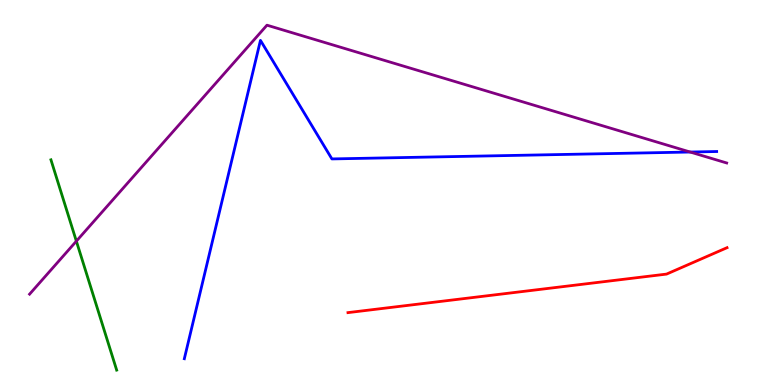[{'lines': ['blue', 'red'], 'intersections': []}, {'lines': ['green', 'red'], 'intersections': []}, {'lines': ['purple', 'red'], 'intersections': []}, {'lines': ['blue', 'green'], 'intersections': []}, {'lines': ['blue', 'purple'], 'intersections': [{'x': 8.91, 'y': 6.05}]}, {'lines': ['green', 'purple'], 'intersections': [{'x': 0.985, 'y': 3.74}]}]